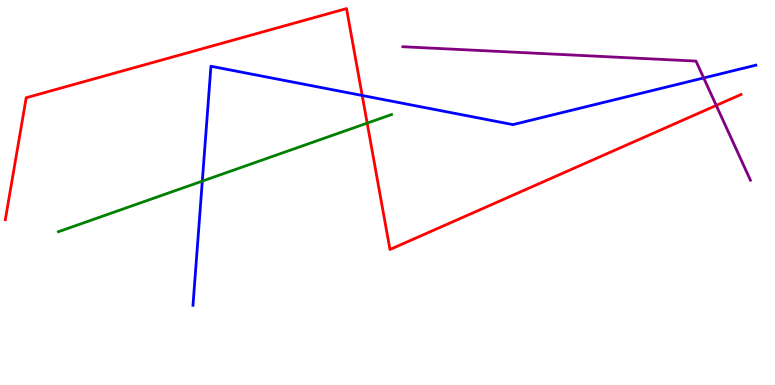[{'lines': ['blue', 'red'], 'intersections': [{'x': 4.67, 'y': 7.52}]}, {'lines': ['green', 'red'], 'intersections': [{'x': 4.74, 'y': 6.8}]}, {'lines': ['purple', 'red'], 'intersections': [{'x': 9.24, 'y': 7.26}]}, {'lines': ['blue', 'green'], 'intersections': [{'x': 2.61, 'y': 5.3}]}, {'lines': ['blue', 'purple'], 'intersections': [{'x': 9.08, 'y': 7.98}]}, {'lines': ['green', 'purple'], 'intersections': []}]